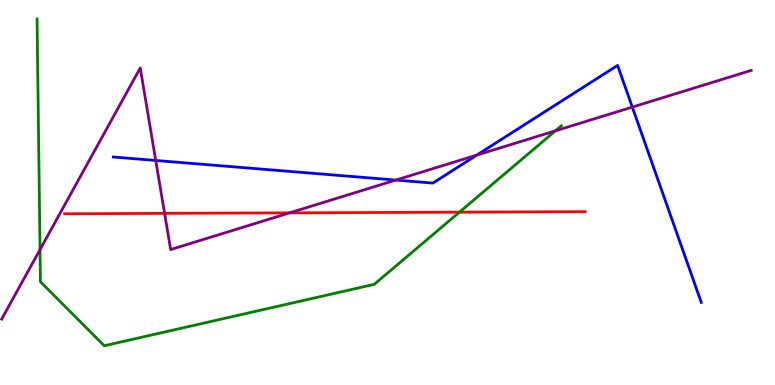[{'lines': ['blue', 'red'], 'intersections': []}, {'lines': ['green', 'red'], 'intersections': [{'x': 5.93, 'y': 4.49}]}, {'lines': ['purple', 'red'], 'intersections': [{'x': 2.12, 'y': 4.46}, {'x': 3.74, 'y': 4.47}]}, {'lines': ['blue', 'green'], 'intersections': []}, {'lines': ['blue', 'purple'], 'intersections': [{'x': 2.01, 'y': 5.83}, {'x': 5.11, 'y': 5.32}, {'x': 6.15, 'y': 5.97}, {'x': 8.16, 'y': 7.22}]}, {'lines': ['green', 'purple'], 'intersections': [{'x': 0.517, 'y': 3.52}, {'x': 7.17, 'y': 6.6}]}]